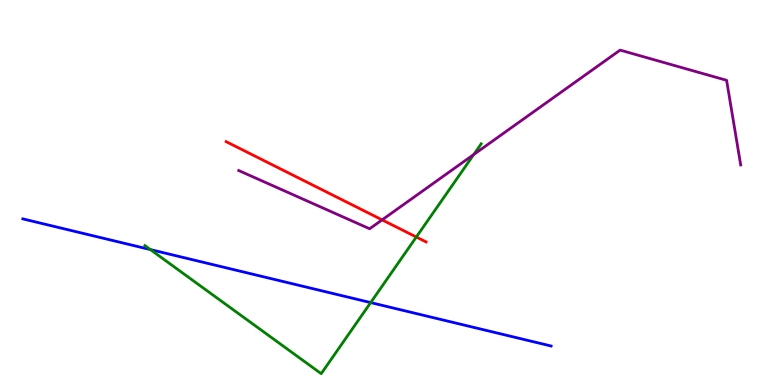[{'lines': ['blue', 'red'], 'intersections': []}, {'lines': ['green', 'red'], 'intersections': [{'x': 5.37, 'y': 3.84}]}, {'lines': ['purple', 'red'], 'intersections': [{'x': 4.93, 'y': 4.29}]}, {'lines': ['blue', 'green'], 'intersections': [{'x': 1.94, 'y': 3.52}, {'x': 4.78, 'y': 2.14}]}, {'lines': ['blue', 'purple'], 'intersections': []}, {'lines': ['green', 'purple'], 'intersections': [{'x': 6.11, 'y': 5.99}]}]